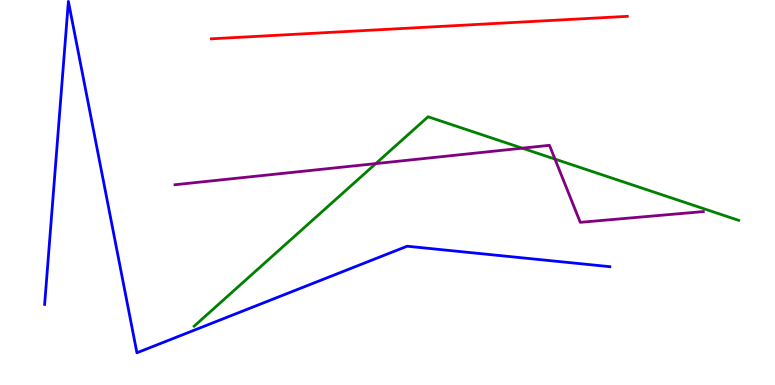[{'lines': ['blue', 'red'], 'intersections': []}, {'lines': ['green', 'red'], 'intersections': []}, {'lines': ['purple', 'red'], 'intersections': []}, {'lines': ['blue', 'green'], 'intersections': []}, {'lines': ['blue', 'purple'], 'intersections': []}, {'lines': ['green', 'purple'], 'intersections': [{'x': 4.85, 'y': 5.75}, {'x': 6.74, 'y': 6.15}, {'x': 7.16, 'y': 5.87}]}]